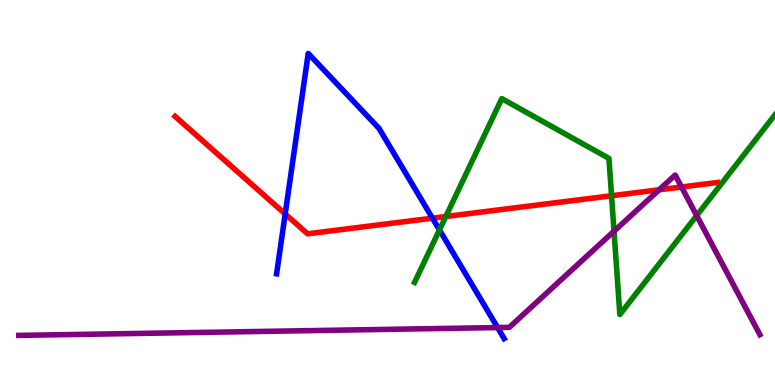[{'lines': ['blue', 'red'], 'intersections': [{'x': 3.68, 'y': 4.44}, {'x': 5.58, 'y': 4.33}]}, {'lines': ['green', 'red'], 'intersections': [{'x': 5.75, 'y': 4.38}, {'x': 7.89, 'y': 4.92}]}, {'lines': ['purple', 'red'], 'intersections': [{'x': 8.5, 'y': 5.07}, {'x': 8.79, 'y': 5.14}]}, {'lines': ['blue', 'green'], 'intersections': [{'x': 5.67, 'y': 4.03}]}, {'lines': ['blue', 'purple'], 'intersections': [{'x': 6.42, 'y': 1.49}]}, {'lines': ['green', 'purple'], 'intersections': [{'x': 7.92, 'y': 3.99}, {'x': 8.99, 'y': 4.4}]}]